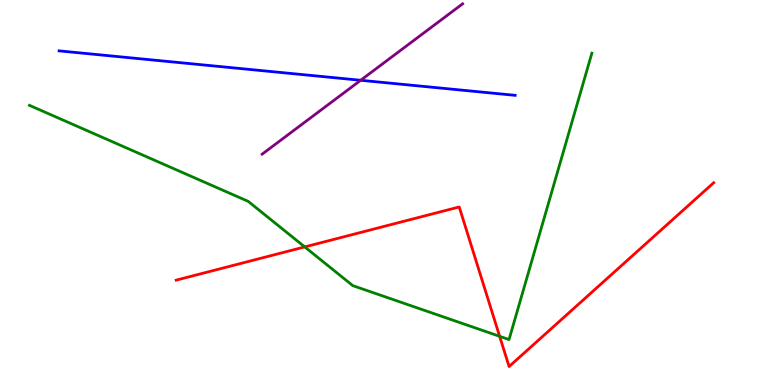[{'lines': ['blue', 'red'], 'intersections': []}, {'lines': ['green', 'red'], 'intersections': [{'x': 3.93, 'y': 3.59}, {'x': 6.45, 'y': 1.26}]}, {'lines': ['purple', 'red'], 'intersections': []}, {'lines': ['blue', 'green'], 'intersections': []}, {'lines': ['blue', 'purple'], 'intersections': [{'x': 4.65, 'y': 7.91}]}, {'lines': ['green', 'purple'], 'intersections': []}]